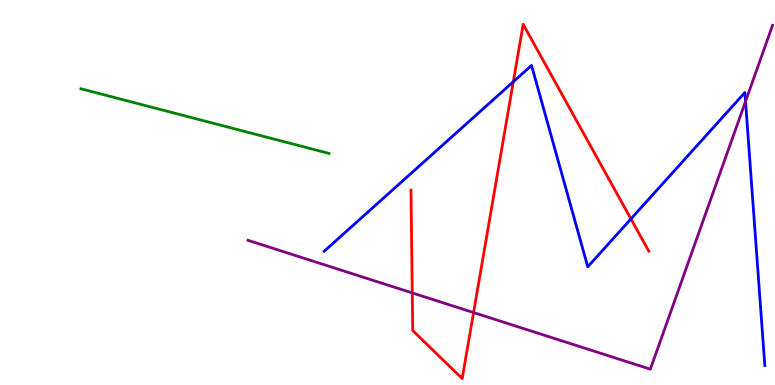[{'lines': ['blue', 'red'], 'intersections': [{'x': 6.62, 'y': 7.88}, {'x': 8.14, 'y': 4.31}]}, {'lines': ['green', 'red'], 'intersections': []}, {'lines': ['purple', 'red'], 'intersections': [{'x': 5.32, 'y': 2.39}, {'x': 6.11, 'y': 1.88}]}, {'lines': ['blue', 'green'], 'intersections': []}, {'lines': ['blue', 'purple'], 'intersections': [{'x': 9.62, 'y': 7.37}]}, {'lines': ['green', 'purple'], 'intersections': []}]